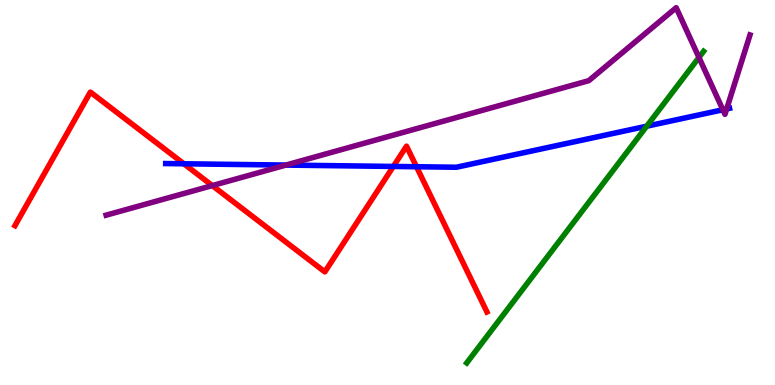[{'lines': ['blue', 'red'], 'intersections': [{'x': 2.37, 'y': 5.75}, {'x': 5.08, 'y': 5.68}, {'x': 5.37, 'y': 5.67}]}, {'lines': ['green', 'red'], 'intersections': []}, {'lines': ['purple', 'red'], 'intersections': [{'x': 2.74, 'y': 5.18}]}, {'lines': ['blue', 'green'], 'intersections': [{'x': 8.34, 'y': 6.72}]}, {'lines': ['blue', 'purple'], 'intersections': [{'x': 3.69, 'y': 5.71}, {'x': 9.33, 'y': 7.15}, {'x': 9.38, 'y': 7.17}]}, {'lines': ['green', 'purple'], 'intersections': [{'x': 9.02, 'y': 8.51}]}]